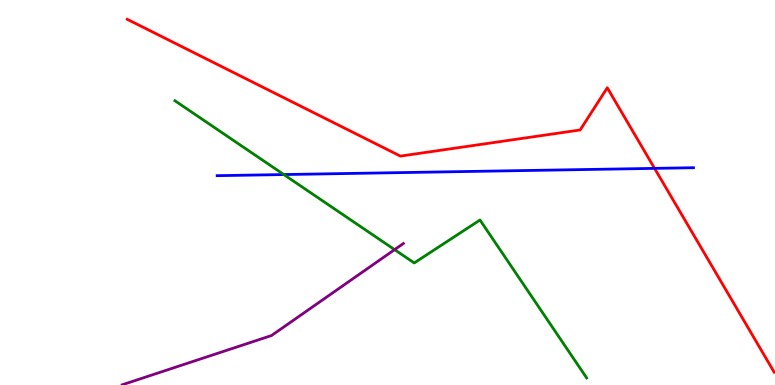[{'lines': ['blue', 'red'], 'intersections': [{'x': 8.45, 'y': 5.63}]}, {'lines': ['green', 'red'], 'intersections': []}, {'lines': ['purple', 'red'], 'intersections': []}, {'lines': ['blue', 'green'], 'intersections': [{'x': 3.66, 'y': 5.47}]}, {'lines': ['blue', 'purple'], 'intersections': []}, {'lines': ['green', 'purple'], 'intersections': [{'x': 5.09, 'y': 3.52}]}]